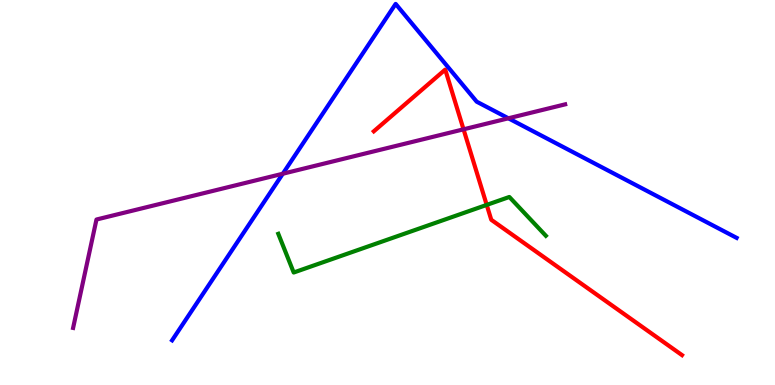[{'lines': ['blue', 'red'], 'intersections': []}, {'lines': ['green', 'red'], 'intersections': [{'x': 6.28, 'y': 4.68}]}, {'lines': ['purple', 'red'], 'intersections': [{'x': 5.98, 'y': 6.64}]}, {'lines': ['blue', 'green'], 'intersections': []}, {'lines': ['blue', 'purple'], 'intersections': [{'x': 3.65, 'y': 5.49}, {'x': 6.56, 'y': 6.93}]}, {'lines': ['green', 'purple'], 'intersections': []}]